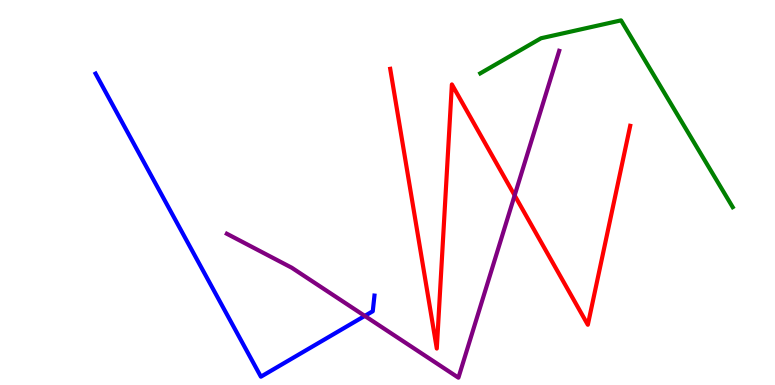[{'lines': ['blue', 'red'], 'intersections': []}, {'lines': ['green', 'red'], 'intersections': []}, {'lines': ['purple', 'red'], 'intersections': [{'x': 6.64, 'y': 4.93}]}, {'lines': ['blue', 'green'], 'intersections': []}, {'lines': ['blue', 'purple'], 'intersections': [{'x': 4.71, 'y': 1.79}]}, {'lines': ['green', 'purple'], 'intersections': []}]